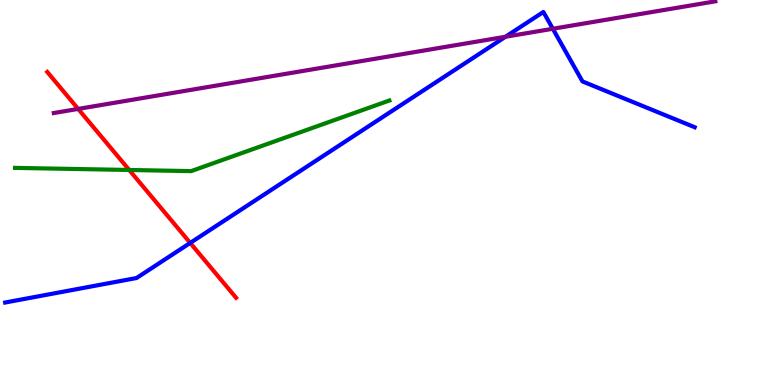[{'lines': ['blue', 'red'], 'intersections': [{'x': 2.45, 'y': 3.69}]}, {'lines': ['green', 'red'], 'intersections': [{'x': 1.67, 'y': 5.58}]}, {'lines': ['purple', 'red'], 'intersections': [{'x': 1.01, 'y': 7.17}]}, {'lines': ['blue', 'green'], 'intersections': []}, {'lines': ['blue', 'purple'], 'intersections': [{'x': 6.52, 'y': 9.05}, {'x': 7.13, 'y': 9.25}]}, {'lines': ['green', 'purple'], 'intersections': []}]